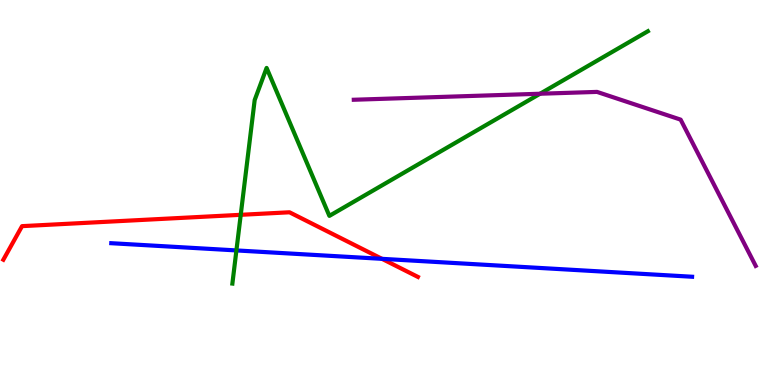[{'lines': ['blue', 'red'], 'intersections': [{'x': 4.93, 'y': 3.28}]}, {'lines': ['green', 'red'], 'intersections': [{'x': 3.11, 'y': 4.42}]}, {'lines': ['purple', 'red'], 'intersections': []}, {'lines': ['blue', 'green'], 'intersections': [{'x': 3.05, 'y': 3.5}]}, {'lines': ['blue', 'purple'], 'intersections': []}, {'lines': ['green', 'purple'], 'intersections': [{'x': 6.97, 'y': 7.57}]}]